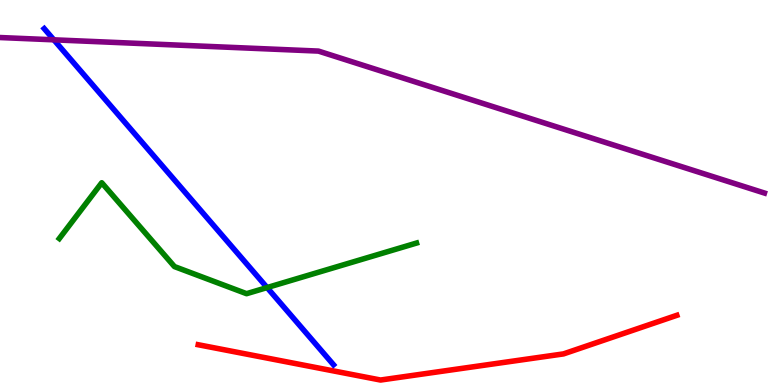[{'lines': ['blue', 'red'], 'intersections': []}, {'lines': ['green', 'red'], 'intersections': []}, {'lines': ['purple', 'red'], 'intersections': []}, {'lines': ['blue', 'green'], 'intersections': [{'x': 3.45, 'y': 2.53}]}, {'lines': ['blue', 'purple'], 'intersections': [{'x': 0.695, 'y': 8.97}]}, {'lines': ['green', 'purple'], 'intersections': []}]